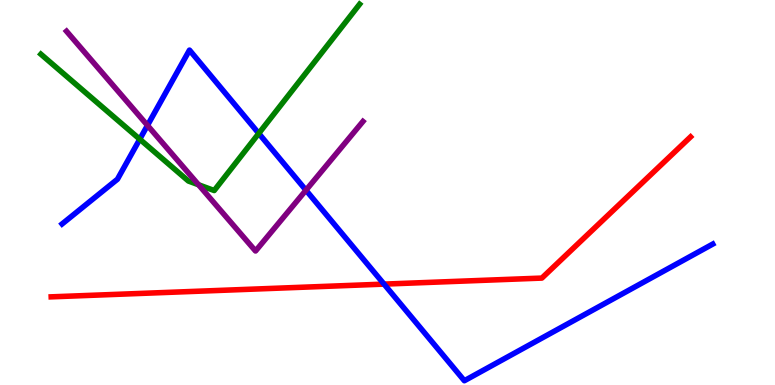[{'lines': ['blue', 'red'], 'intersections': [{'x': 4.96, 'y': 2.62}]}, {'lines': ['green', 'red'], 'intersections': []}, {'lines': ['purple', 'red'], 'intersections': []}, {'lines': ['blue', 'green'], 'intersections': [{'x': 1.8, 'y': 6.38}, {'x': 3.34, 'y': 6.53}]}, {'lines': ['blue', 'purple'], 'intersections': [{'x': 1.9, 'y': 6.74}, {'x': 3.95, 'y': 5.06}]}, {'lines': ['green', 'purple'], 'intersections': [{'x': 2.56, 'y': 5.2}]}]